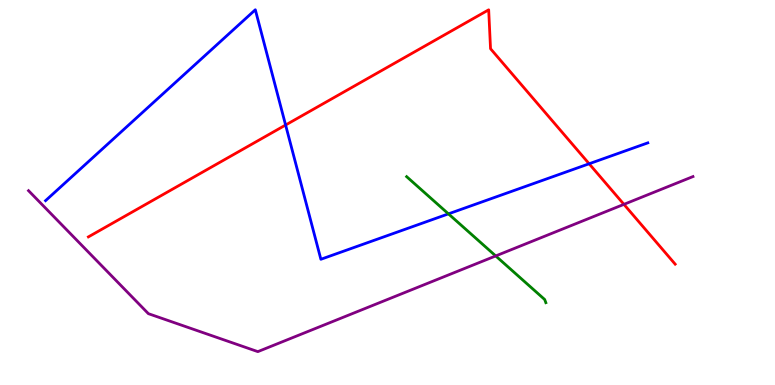[{'lines': ['blue', 'red'], 'intersections': [{'x': 3.69, 'y': 6.75}, {'x': 7.6, 'y': 5.75}]}, {'lines': ['green', 'red'], 'intersections': []}, {'lines': ['purple', 'red'], 'intersections': [{'x': 8.05, 'y': 4.69}]}, {'lines': ['blue', 'green'], 'intersections': [{'x': 5.79, 'y': 4.45}]}, {'lines': ['blue', 'purple'], 'intersections': []}, {'lines': ['green', 'purple'], 'intersections': [{'x': 6.4, 'y': 3.35}]}]